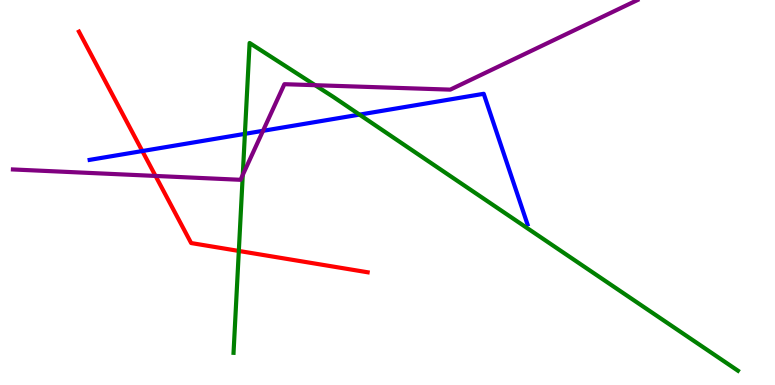[{'lines': ['blue', 'red'], 'intersections': [{'x': 1.84, 'y': 6.08}]}, {'lines': ['green', 'red'], 'intersections': [{'x': 3.08, 'y': 3.48}]}, {'lines': ['purple', 'red'], 'intersections': [{'x': 2.01, 'y': 5.43}]}, {'lines': ['blue', 'green'], 'intersections': [{'x': 3.16, 'y': 6.52}, {'x': 4.64, 'y': 7.02}]}, {'lines': ['blue', 'purple'], 'intersections': [{'x': 3.39, 'y': 6.6}]}, {'lines': ['green', 'purple'], 'intersections': [{'x': 3.13, 'y': 5.46}, {'x': 4.07, 'y': 7.79}]}]